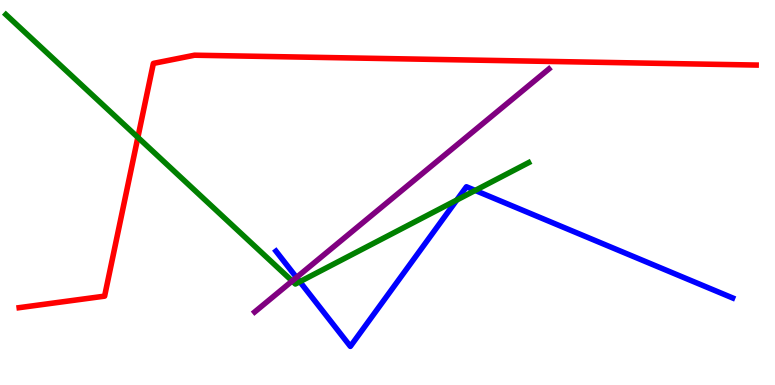[{'lines': ['blue', 'red'], 'intersections': []}, {'lines': ['green', 'red'], 'intersections': [{'x': 1.78, 'y': 6.43}]}, {'lines': ['purple', 'red'], 'intersections': []}, {'lines': ['blue', 'green'], 'intersections': [{'x': 3.87, 'y': 2.68}, {'x': 5.89, 'y': 4.8}, {'x': 6.13, 'y': 5.05}]}, {'lines': ['blue', 'purple'], 'intersections': [{'x': 3.83, 'y': 2.79}]}, {'lines': ['green', 'purple'], 'intersections': [{'x': 3.77, 'y': 2.7}]}]